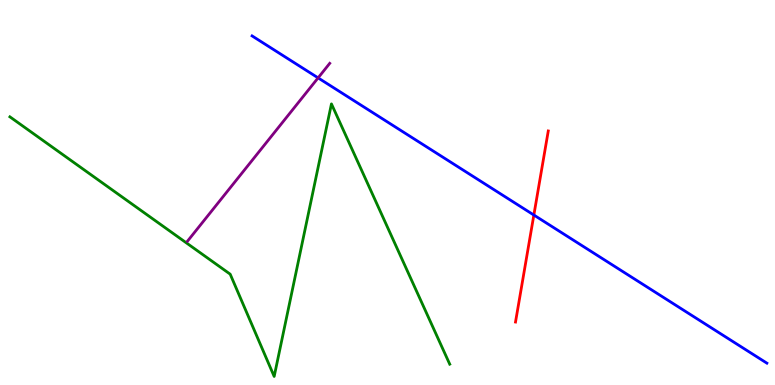[{'lines': ['blue', 'red'], 'intersections': [{'x': 6.89, 'y': 4.41}]}, {'lines': ['green', 'red'], 'intersections': []}, {'lines': ['purple', 'red'], 'intersections': []}, {'lines': ['blue', 'green'], 'intersections': []}, {'lines': ['blue', 'purple'], 'intersections': [{'x': 4.1, 'y': 7.98}]}, {'lines': ['green', 'purple'], 'intersections': []}]